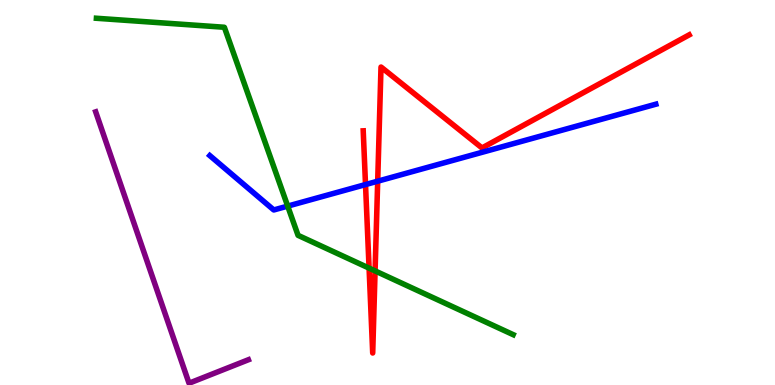[{'lines': ['blue', 'red'], 'intersections': [{'x': 4.72, 'y': 5.21}, {'x': 4.87, 'y': 5.29}]}, {'lines': ['green', 'red'], 'intersections': [{'x': 4.76, 'y': 3.04}, {'x': 4.84, 'y': 2.96}]}, {'lines': ['purple', 'red'], 'intersections': []}, {'lines': ['blue', 'green'], 'intersections': [{'x': 3.71, 'y': 4.65}]}, {'lines': ['blue', 'purple'], 'intersections': []}, {'lines': ['green', 'purple'], 'intersections': []}]